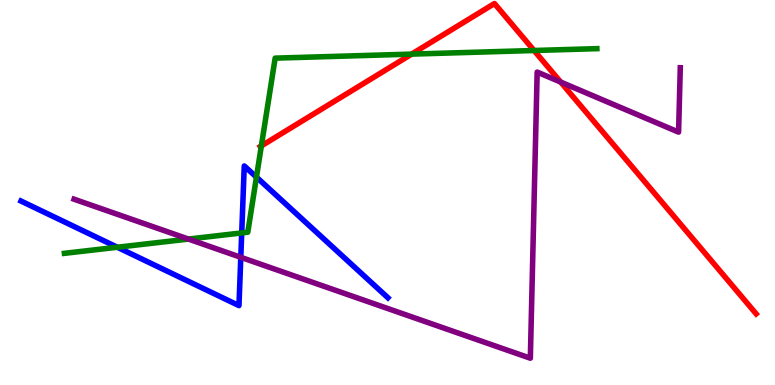[{'lines': ['blue', 'red'], 'intersections': []}, {'lines': ['green', 'red'], 'intersections': [{'x': 3.37, 'y': 6.21}, {'x': 5.31, 'y': 8.59}, {'x': 6.89, 'y': 8.69}]}, {'lines': ['purple', 'red'], 'intersections': [{'x': 7.23, 'y': 7.87}]}, {'lines': ['blue', 'green'], 'intersections': [{'x': 1.51, 'y': 3.58}, {'x': 3.12, 'y': 3.95}, {'x': 3.31, 'y': 5.4}]}, {'lines': ['blue', 'purple'], 'intersections': [{'x': 3.11, 'y': 3.32}]}, {'lines': ['green', 'purple'], 'intersections': [{'x': 2.43, 'y': 3.79}]}]